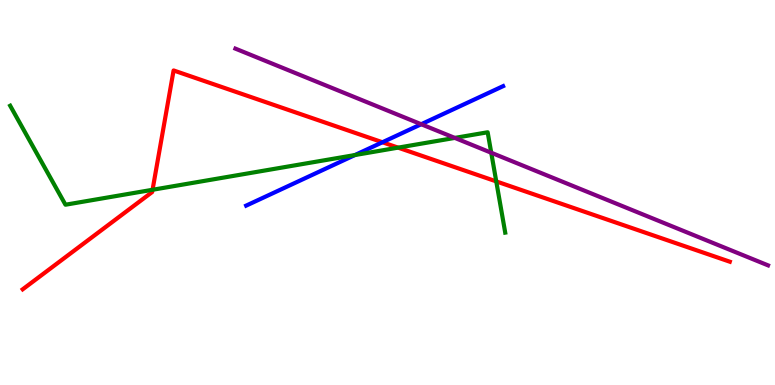[{'lines': ['blue', 'red'], 'intersections': [{'x': 4.93, 'y': 6.3}]}, {'lines': ['green', 'red'], 'intersections': [{'x': 1.97, 'y': 5.07}, {'x': 5.14, 'y': 6.17}, {'x': 6.4, 'y': 5.29}]}, {'lines': ['purple', 'red'], 'intersections': []}, {'lines': ['blue', 'green'], 'intersections': [{'x': 4.58, 'y': 5.97}]}, {'lines': ['blue', 'purple'], 'intersections': [{'x': 5.43, 'y': 6.77}]}, {'lines': ['green', 'purple'], 'intersections': [{'x': 5.87, 'y': 6.42}, {'x': 6.34, 'y': 6.03}]}]